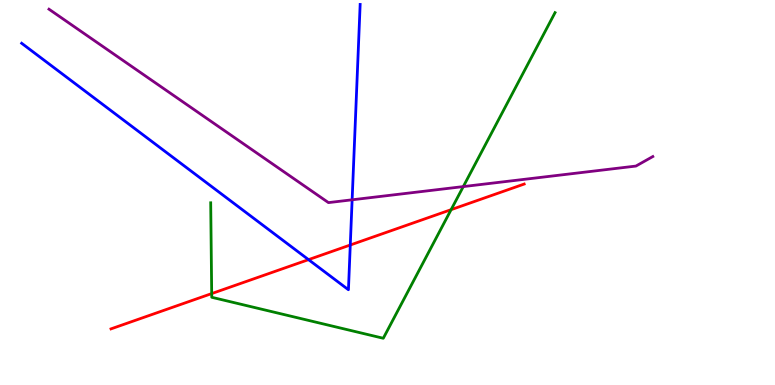[{'lines': ['blue', 'red'], 'intersections': [{'x': 3.98, 'y': 3.26}, {'x': 4.52, 'y': 3.64}]}, {'lines': ['green', 'red'], 'intersections': [{'x': 2.73, 'y': 2.37}, {'x': 5.82, 'y': 4.55}]}, {'lines': ['purple', 'red'], 'intersections': []}, {'lines': ['blue', 'green'], 'intersections': []}, {'lines': ['blue', 'purple'], 'intersections': [{'x': 4.54, 'y': 4.81}]}, {'lines': ['green', 'purple'], 'intersections': [{'x': 5.98, 'y': 5.15}]}]